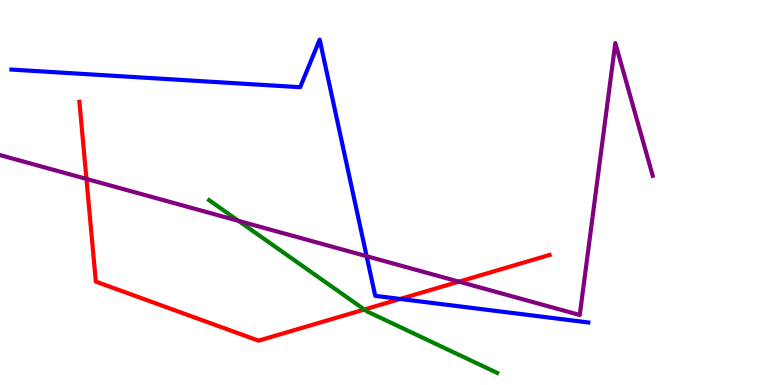[{'lines': ['blue', 'red'], 'intersections': [{'x': 5.16, 'y': 2.23}]}, {'lines': ['green', 'red'], 'intersections': [{'x': 4.7, 'y': 1.96}]}, {'lines': ['purple', 'red'], 'intersections': [{'x': 1.12, 'y': 5.35}, {'x': 5.92, 'y': 2.68}]}, {'lines': ['blue', 'green'], 'intersections': []}, {'lines': ['blue', 'purple'], 'intersections': [{'x': 4.73, 'y': 3.35}]}, {'lines': ['green', 'purple'], 'intersections': [{'x': 3.08, 'y': 4.26}]}]